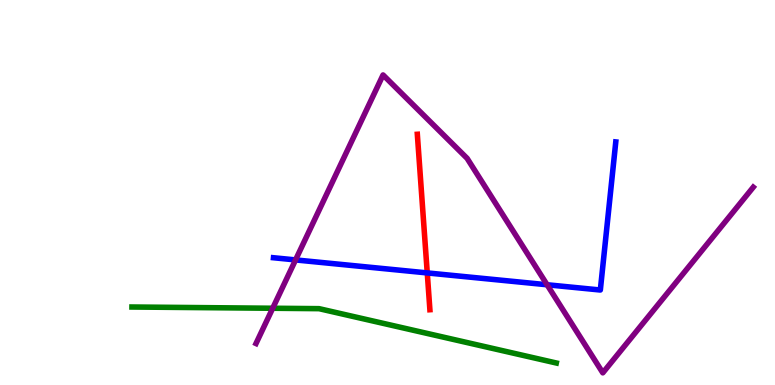[{'lines': ['blue', 'red'], 'intersections': [{'x': 5.51, 'y': 2.91}]}, {'lines': ['green', 'red'], 'intersections': []}, {'lines': ['purple', 'red'], 'intersections': []}, {'lines': ['blue', 'green'], 'intersections': []}, {'lines': ['blue', 'purple'], 'intersections': [{'x': 3.81, 'y': 3.25}, {'x': 7.06, 'y': 2.6}]}, {'lines': ['green', 'purple'], 'intersections': [{'x': 3.52, 'y': 1.99}]}]